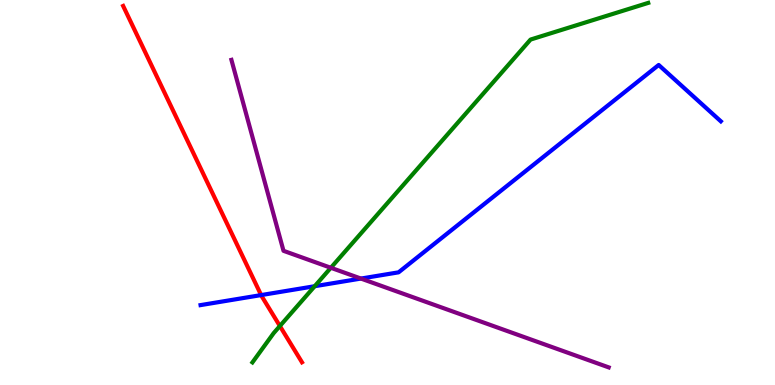[{'lines': ['blue', 'red'], 'intersections': [{'x': 3.37, 'y': 2.34}]}, {'lines': ['green', 'red'], 'intersections': [{'x': 3.61, 'y': 1.53}]}, {'lines': ['purple', 'red'], 'intersections': []}, {'lines': ['blue', 'green'], 'intersections': [{'x': 4.06, 'y': 2.57}]}, {'lines': ['blue', 'purple'], 'intersections': [{'x': 4.66, 'y': 2.76}]}, {'lines': ['green', 'purple'], 'intersections': [{'x': 4.27, 'y': 3.04}]}]